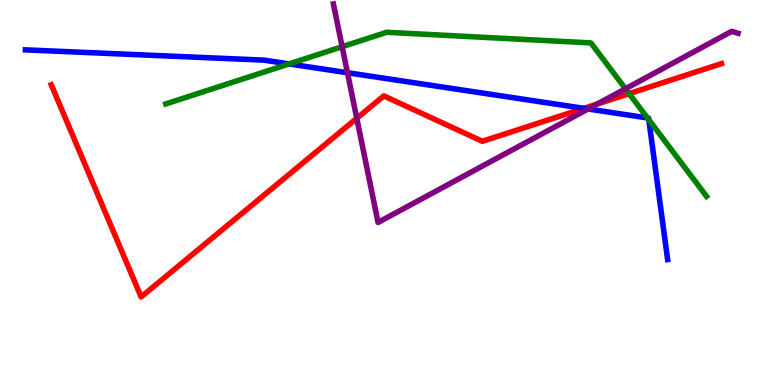[{'lines': ['blue', 'red'], 'intersections': [{'x': 7.53, 'y': 7.19}]}, {'lines': ['green', 'red'], 'intersections': [{'x': 8.12, 'y': 7.57}]}, {'lines': ['purple', 'red'], 'intersections': [{'x': 4.6, 'y': 6.93}, {'x': 7.71, 'y': 7.3}]}, {'lines': ['blue', 'green'], 'intersections': [{'x': 3.73, 'y': 8.34}, {'x': 8.35, 'y': 6.94}, {'x': 8.37, 'y': 6.89}]}, {'lines': ['blue', 'purple'], 'intersections': [{'x': 4.48, 'y': 8.11}, {'x': 7.59, 'y': 7.17}]}, {'lines': ['green', 'purple'], 'intersections': [{'x': 4.41, 'y': 8.79}, {'x': 8.07, 'y': 7.69}]}]